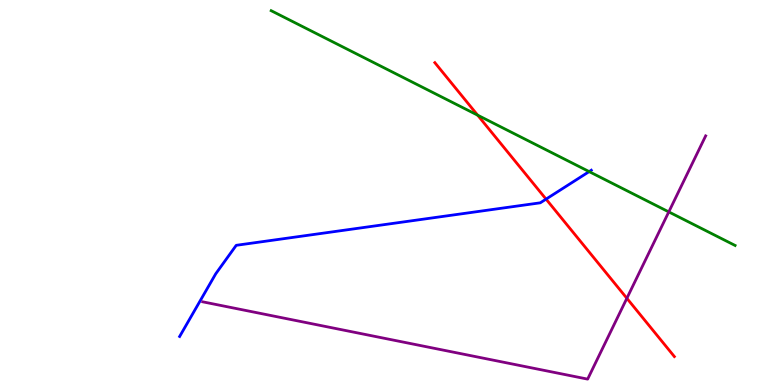[{'lines': ['blue', 'red'], 'intersections': [{'x': 7.05, 'y': 4.83}]}, {'lines': ['green', 'red'], 'intersections': [{'x': 6.16, 'y': 7.01}]}, {'lines': ['purple', 'red'], 'intersections': [{'x': 8.09, 'y': 2.25}]}, {'lines': ['blue', 'green'], 'intersections': [{'x': 7.6, 'y': 5.54}]}, {'lines': ['blue', 'purple'], 'intersections': []}, {'lines': ['green', 'purple'], 'intersections': [{'x': 8.63, 'y': 4.5}]}]